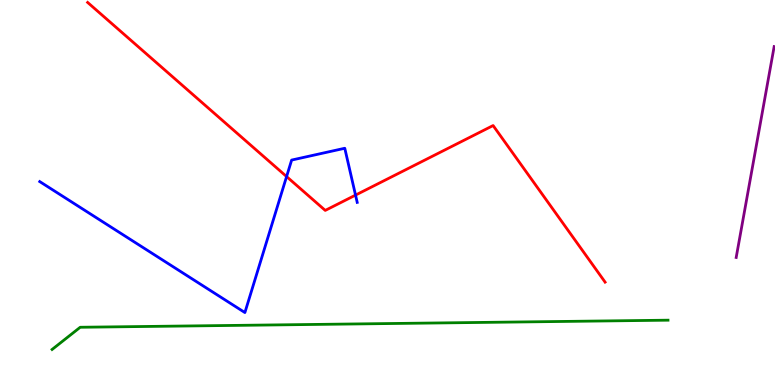[{'lines': ['blue', 'red'], 'intersections': [{'x': 3.7, 'y': 5.41}, {'x': 4.59, 'y': 4.93}]}, {'lines': ['green', 'red'], 'intersections': []}, {'lines': ['purple', 'red'], 'intersections': []}, {'lines': ['blue', 'green'], 'intersections': []}, {'lines': ['blue', 'purple'], 'intersections': []}, {'lines': ['green', 'purple'], 'intersections': []}]